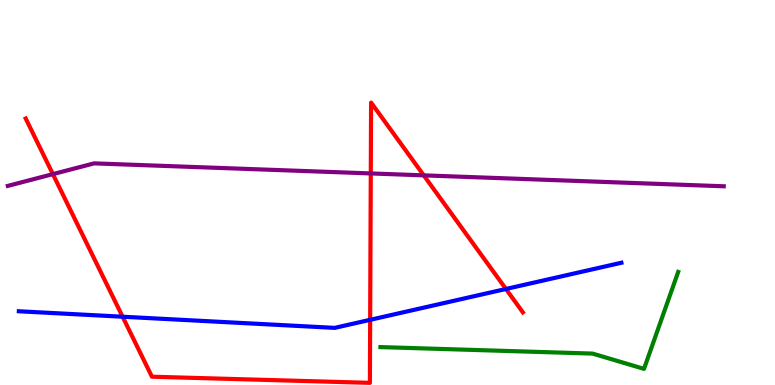[{'lines': ['blue', 'red'], 'intersections': [{'x': 1.58, 'y': 1.77}, {'x': 4.78, 'y': 1.69}, {'x': 6.53, 'y': 2.49}]}, {'lines': ['green', 'red'], 'intersections': []}, {'lines': ['purple', 'red'], 'intersections': [{'x': 0.682, 'y': 5.48}, {'x': 4.78, 'y': 5.5}, {'x': 5.47, 'y': 5.45}]}, {'lines': ['blue', 'green'], 'intersections': []}, {'lines': ['blue', 'purple'], 'intersections': []}, {'lines': ['green', 'purple'], 'intersections': []}]